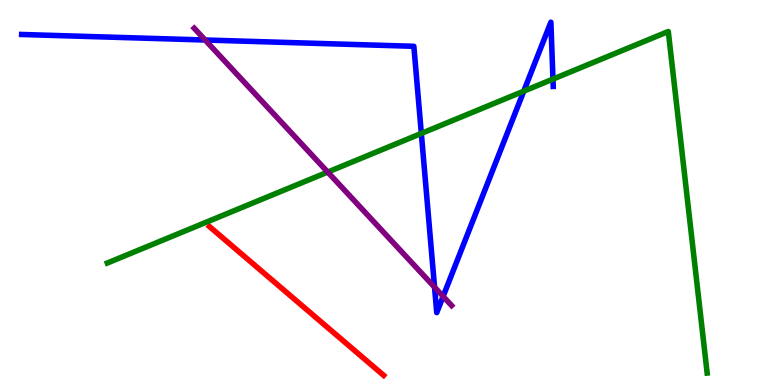[{'lines': ['blue', 'red'], 'intersections': []}, {'lines': ['green', 'red'], 'intersections': []}, {'lines': ['purple', 'red'], 'intersections': []}, {'lines': ['blue', 'green'], 'intersections': [{'x': 5.44, 'y': 6.53}, {'x': 6.76, 'y': 7.63}, {'x': 7.13, 'y': 7.95}]}, {'lines': ['blue', 'purple'], 'intersections': [{'x': 2.65, 'y': 8.96}, {'x': 5.61, 'y': 2.54}, {'x': 5.72, 'y': 2.3}]}, {'lines': ['green', 'purple'], 'intersections': [{'x': 4.23, 'y': 5.53}]}]